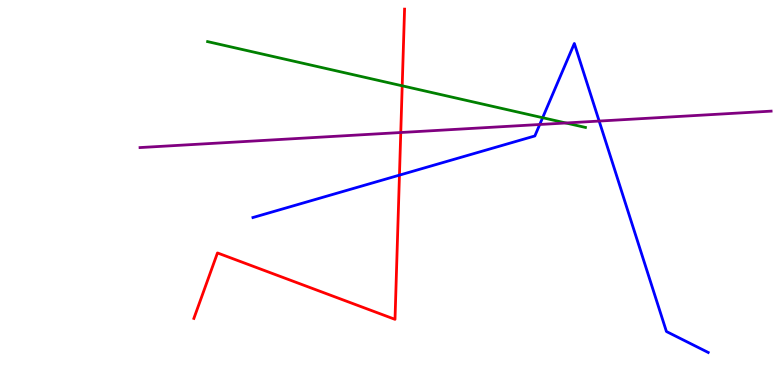[{'lines': ['blue', 'red'], 'intersections': [{'x': 5.15, 'y': 5.45}]}, {'lines': ['green', 'red'], 'intersections': [{'x': 5.19, 'y': 7.77}]}, {'lines': ['purple', 'red'], 'intersections': [{'x': 5.17, 'y': 6.56}]}, {'lines': ['blue', 'green'], 'intersections': [{'x': 7.0, 'y': 6.94}]}, {'lines': ['blue', 'purple'], 'intersections': [{'x': 6.96, 'y': 6.77}, {'x': 7.73, 'y': 6.86}]}, {'lines': ['green', 'purple'], 'intersections': [{'x': 7.3, 'y': 6.81}]}]